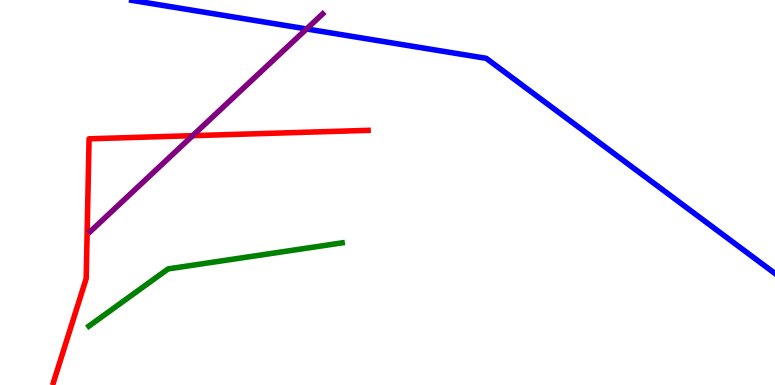[{'lines': ['blue', 'red'], 'intersections': []}, {'lines': ['green', 'red'], 'intersections': []}, {'lines': ['purple', 'red'], 'intersections': [{'x': 2.49, 'y': 6.48}]}, {'lines': ['blue', 'green'], 'intersections': []}, {'lines': ['blue', 'purple'], 'intersections': [{'x': 3.96, 'y': 9.25}]}, {'lines': ['green', 'purple'], 'intersections': []}]